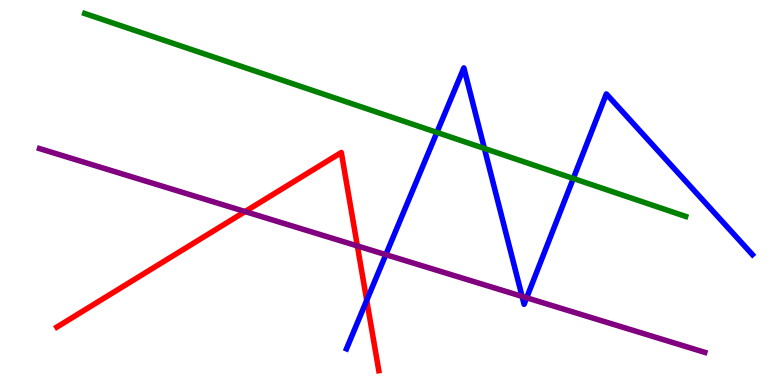[{'lines': ['blue', 'red'], 'intersections': [{'x': 4.73, 'y': 2.2}]}, {'lines': ['green', 'red'], 'intersections': []}, {'lines': ['purple', 'red'], 'intersections': [{'x': 3.16, 'y': 4.51}, {'x': 4.61, 'y': 3.61}]}, {'lines': ['blue', 'green'], 'intersections': [{'x': 5.64, 'y': 6.56}, {'x': 6.25, 'y': 6.14}, {'x': 7.4, 'y': 5.36}]}, {'lines': ['blue', 'purple'], 'intersections': [{'x': 4.98, 'y': 3.39}, {'x': 6.74, 'y': 2.3}, {'x': 6.8, 'y': 2.27}]}, {'lines': ['green', 'purple'], 'intersections': []}]